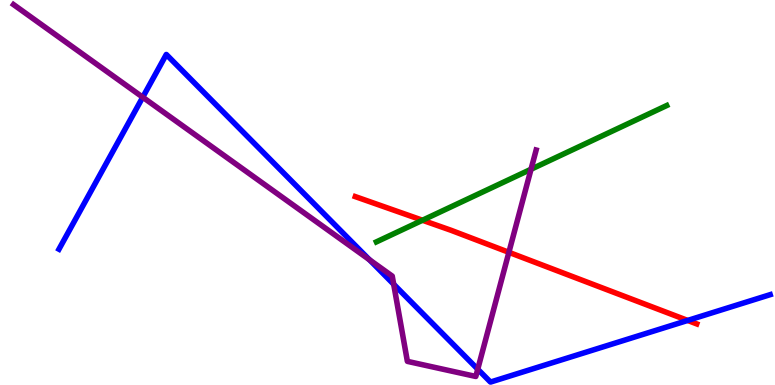[{'lines': ['blue', 'red'], 'intersections': [{'x': 8.87, 'y': 1.68}]}, {'lines': ['green', 'red'], 'intersections': [{'x': 5.45, 'y': 4.28}]}, {'lines': ['purple', 'red'], 'intersections': [{'x': 6.57, 'y': 3.45}]}, {'lines': ['blue', 'green'], 'intersections': []}, {'lines': ['blue', 'purple'], 'intersections': [{'x': 1.84, 'y': 7.47}, {'x': 4.77, 'y': 3.25}, {'x': 5.08, 'y': 2.62}, {'x': 6.16, 'y': 0.41}]}, {'lines': ['green', 'purple'], 'intersections': [{'x': 6.85, 'y': 5.6}]}]